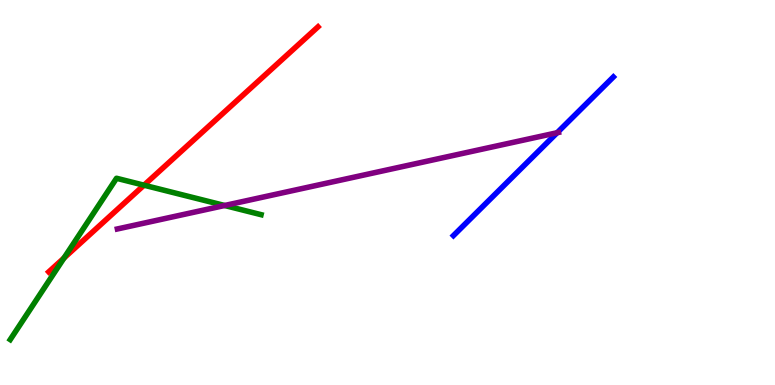[{'lines': ['blue', 'red'], 'intersections': []}, {'lines': ['green', 'red'], 'intersections': [{'x': 0.826, 'y': 3.3}, {'x': 1.86, 'y': 5.19}]}, {'lines': ['purple', 'red'], 'intersections': []}, {'lines': ['blue', 'green'], 'intersections': []}, {'lines': ['blue', 'purple'], 'intersections': [{'x': 7.19, 'y': 6.55}]}, {'lines': ['green', 'purple'], 'intersections': [{'x': 2.9, 'y': 4.66}]}]